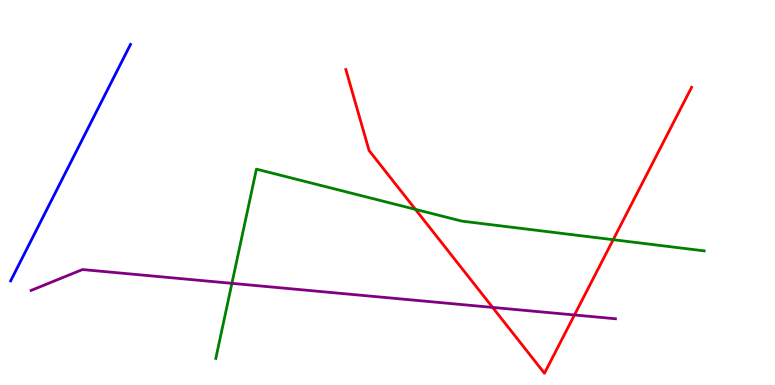[{'lines': ['blue', 'red'], 'intersections': []}, {'lines': ['green', 'red'], 'intersections': [{'x': 5.36, 'y': 4.56}, {'x': 7.91, 'y': 3.77}]}, {'lines': ['purple', 'red'], 'intersections': [{'x': 6.36, 'y': 2.02}, {'x': 7.41, 'y': 1.82}]}, {'lines': ['blue', 'green'], 'intersections': []}, {'lines': ['blue', 'purple'], 'intersections': []}, {'lines': ['green', 'purple'], 'intersections': [{'x': 2.99, 'y': 2.64}]}]